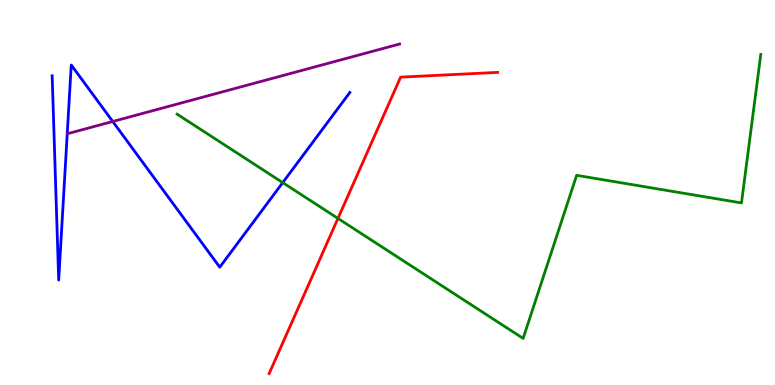[{'lines': ['blue', 'red'], 'intersections': []}, {'lines': ['green', 'red'], 'intersections': [{'x': 4.36, 'y': 4.33}]}, {'lines': ['purple', 'red'], 'intersections': []}, {'lines': ['blue', 'green'], 'intersections': [{'x': 3.65, 'y': 5.26}]}, {'lines': ['blue', 'purple'], 'intersections': [{'x': 1.45, 'y': 6.84}]}, {'lines': ['green', 'purple'], 'intersections': []}]